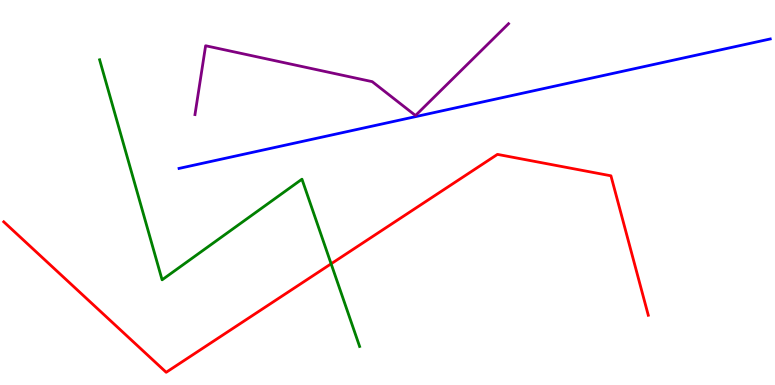[{'lines': ['blue', 'red'], 'intersections': []}, {'lines': ['green', 'red'], 'intersections': [{'x': 4.27, 'y': 3.15}]}, {'lines': ['purple', 'red'], 'intersections': []}, {'lines': ['blue', 'green'], 'intersections': []}, {'lines': ['blue', 'purple'], 'intersections': []}, {'lines': ['green', 'purple'], 'intersections': []}]